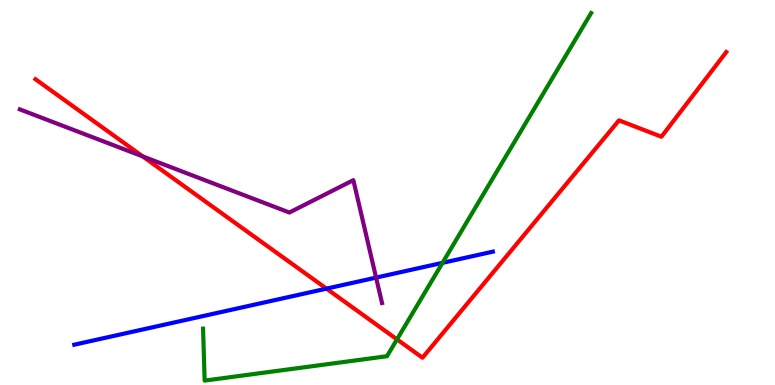[{'lines': ['blue', 'red'], 'intersections': [{'x': 4.21, 'y': 2.5}]}, {'lines': ['green', 'red'], 'intersections': [{'x': 5.12, 'y': 1.19}]}, {'lines': ['purple', 'red'], 'intersections': [{'x': 1.84, 'y': 5.94}]}, {'lines': ['blue', 'green'], 'intersections': [{'x': 5.71, 'y': 3.17}]}, {'lines': ['blue', 'purple'], 'intersections': [{'x': 4.85, 'y': 2.79}]}, {'lines': ['green', 'purple'], 'intersections': []}]